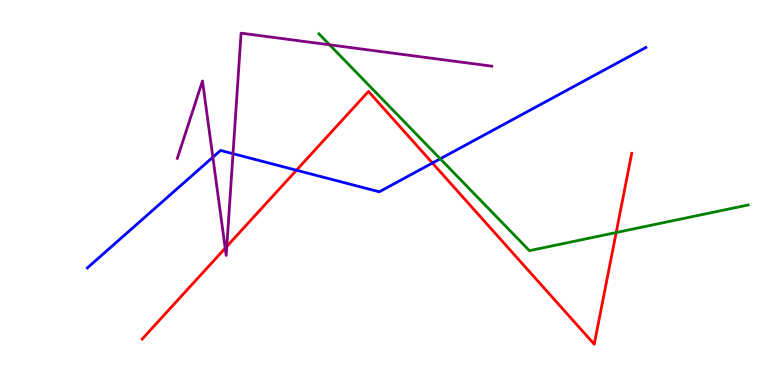[{'lines': ['blue', 'red'], 'intersections': [{'x': 3.83, 'y': 5.58}, {'x': 5.58, 'y': 5.77}]}, {'lines': ['green', 'red'], 'intersections': [{'x': 7.95, 'y': 3.96}]}, {'lines': ['purple', 'red'], 'intersections': [{'x': 2.91, 'y': 3.55}, {'x': 2.93, 'y': 3.6}]}, {'lines': ['blue', 'green'], 'intersections': [{'x': 5.68, 'y': 5.88}]}, {'lines': ['blue', 'purple'], 'intersections': [{'x': 2.75, 'y': 5.92}, {'x': 3.01, 'y': 6.01}]}, {'lines': ['green', 'purple'], 'intersections': [{'x': 4.25, 'y': 8.84}]}]